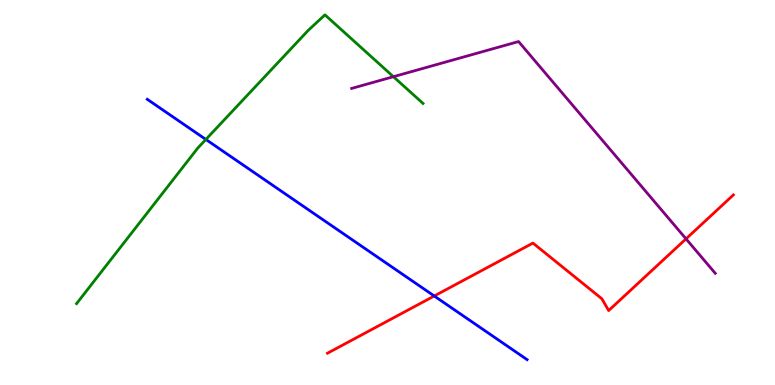[{'lines': ['blue', 'red'], 'intersections': [{'x': 5.6, 'y': 2.31}]}, {'lines': ['green', 'red'], 'intersections': []}, {'lines': ['purple', 'red'], 'intersections': [{'x': 8.85, 'y': 3.8}]}, {'lines': ['blue', 'green'], 'intersections': [{'x': 2.66, 'y': 6.38}]}, {'lines': ['blue', 'purple'], 'intersections': []}, {'lines': ['green', 'purple'], 'intersections': [{'x': 5.08, 'y': 8.01}]}]